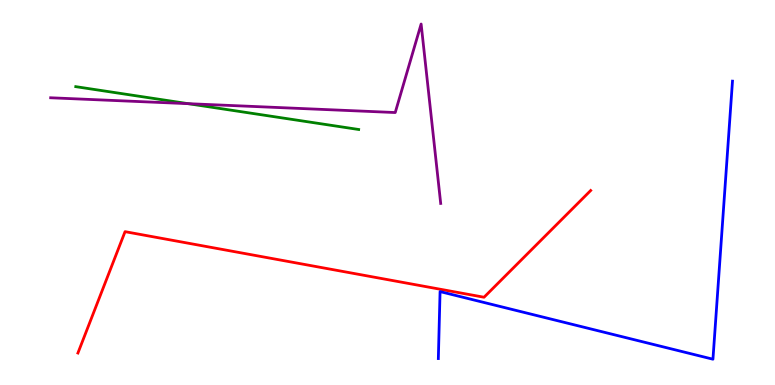[{'lines': ['blue', 'red'], 'intersections': []}, {'lines': ['green', 'red'], 'intersections': []}, {'lines': ['purple', 'red'], 'intersections': []}, {'lines': ['blue', 'green'], 'intersections': []}, {'lines': ['blue', 'purple'], 'intersections': []}, {'lines': ['green', 'purple'], 'intersections': [{'x': 2.43, 'y': 7.31}]}]